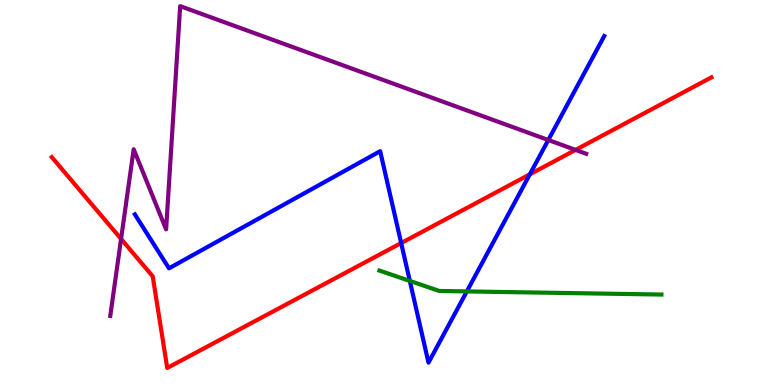[{'lines': ['blue', 'red'], 'intersections': [{'x': 5.18, 'y': 3.69}, {'x': 6.84, 'y': 5.47}]}, {'lines': ['green', 'red'], 'intersections': []}, {'lines': ['purple', 'red'], 'intersections': [{'x': 1.56, 'y': 3.79}, {'x': 7.43, 'y': 6.11}]}, {'lines': ['blue', 'green'], 'intersections': [{'x': 5.29, 'y': 2.7}, {'x': 6.02, 'y': 2.43}]}, {'lines': ['blue', 'purple'], 'intersections': [{'x': 7.07, 'y': 6.36}]}, {'lines': ['green', 'purple'], 'intersections': []}]